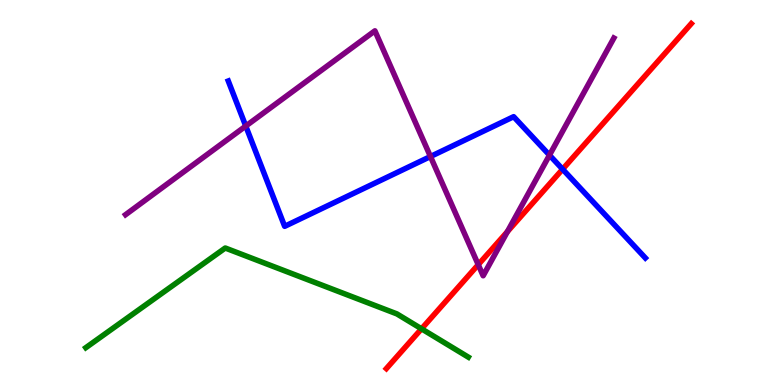[{'lines': ['blue', 'red'], 'intersections': [{'x': 7.26, 'y': 5.6}]}, {'lines': ['green', 'red'], 'intersections': [{'x': 5.44, 'y': 1.46}]}, {'lines': ['purple', 'red'], 'intersections': [{'x': 6.17, 'y': 3.13}, {'x': 6.55, 'y': 3.98}]}, {'lines': ['blue', 'green'], 'intersections': []}, {'lines': ['blue', 'purple'], 'intersections': [{'x': 3.17, 'y': 6.73}, {'x': 5.55, 'y': 5.93}, {'x': 7.09, 'y': 5.97}]}, {'lines': ['green', 'purple'], 'intersections': []}]